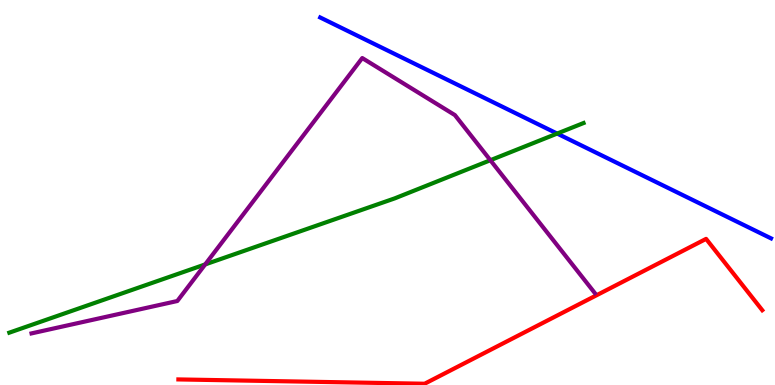[{'lines': ['blue', 'red'], 'intersections': []}, {'lines': ['green', 'red'], 'intersections': []}, {'lines': ['purple', 'red'], 'intersections': []}, {'lines': ['blue', 'green'], 'intersections': [{'x': 7.19, 'y': 6.53}]}, {'lines': ['blue', 'purple'], 'intersections': []}, {'lines': ['green', 'purple'], 'intersections': [{'x': 2.65, 'y': 3.13}, {'x': 6.33, 'y': 5.84}]}]